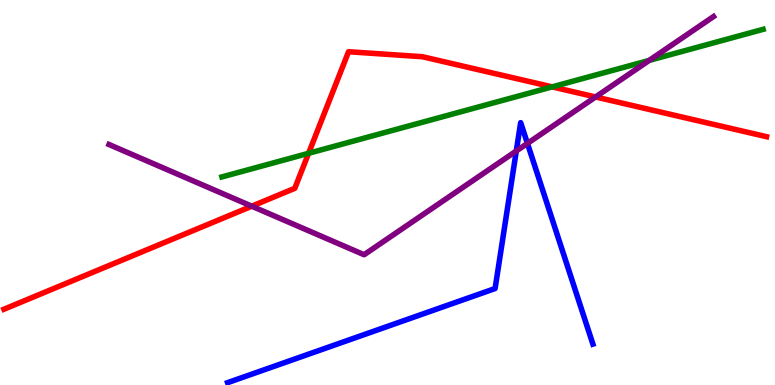[{'lines': ['blue', 'red'], 'intersections': []}, {'lines': ['green', 'red'], 'intersections': [{'x': 3.98, 'y': 6.02}, {'x': 7.12, 'y': 7.74}]}, {'lines': ['purple', 'red'], 'intersections': [{'x': 3.25, 'y': 4.64}, {'x': 7.68, 'y': 7.48}]}, {'lines': ['blue', 'green'], 'intersections': []}, {'lines': ['blue', 'purple'], 'intersections': [{'x': 6.66, 'y': 6.08}, {'x': 6.81, 'y': 6.28}]}, {'lines': ['green', 'purple'], 'intersections': [{'x': 8.38, 'y': 8.43}]}]